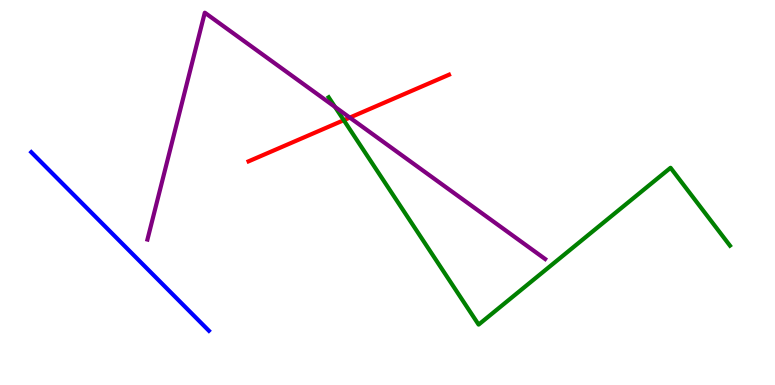[{'lines': ['blue', 'red'], 'intersections': []}, {'lines': ['green', 'red'], 'intersections': [{'x': 4.44, 'y': 6.88}]}, {'lines': ['purple', 'red'], 'intersections': [{'x': 4.51, 'y': 6.95}]}, {'lines': ['blue', 'green'], 'intersections': []}, {'lines': ['blue', 'purple'], 'intersections': []}, {'lines': ['green', 'purple'], 'intersections': [{'x': 4.32, 'y': 7.22}]}]